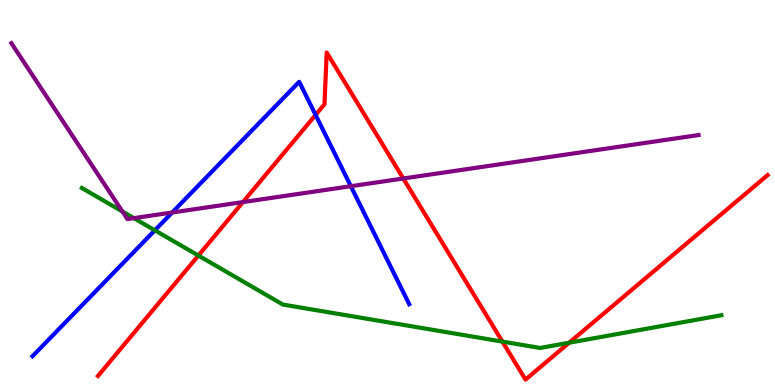[{'lines': ['blue', 'red'], 'intersections': [{'x': 4.07, 'y': 7.01}]}, {'lines': ['green', 'red'], 'intersections': [{'x': 2.56, 'y': 3.36}, {'x': 6.48, 'y': 1.13}, {'x': 7.34, 'y': 1.1}]}, {'lines': ['purple', 'red'], 'intersections': [{'x': 3.13, 'y': 4.75}, {'x': 5.2, 'y': 5.36}]}, {'lines': ['blue', 'green'], 'intersections': [{'x': 2.0, 'y': 4.02}]}, {'lines': ['blue', 'purple'], 'intersections': [{'x': 2.22, 'y': 4.48}, {'x': 4.53, 'y': 5.16}]}, {'lines': ['green', 'purple'], 'intersections': [{'x': 1.58, 'y': 4.51}, {'x': 1.73, 'y': 4.33}]}]